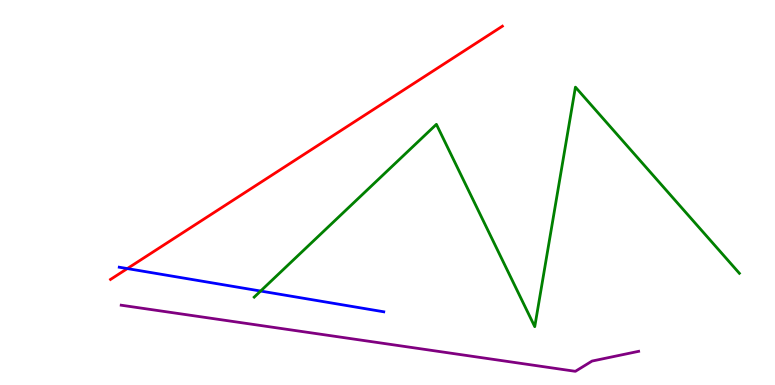[{'lines': ['blue', 'red'], 'intersections': [{'x': 1.64, 'y': 3.02}]}, {'lines': ['green', 'red'], 'intersections': []}, {'lines': ['purple', 'red'], 'intersections': []}, {'lines': ['blue', 'green'], 'intersections': [{'x': 3.36, 'y': 2.44}]}, {'lines': ['blue', 'purple'], 'intersections': []}, {'lines': ['green', 'purple'], 'intersections': []}]